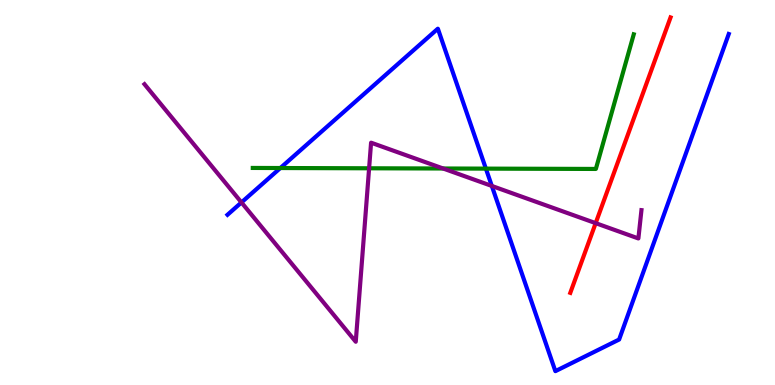[{'lines': ['blue', 'red'], 'intersections': []}, {'lines': ['green', 'red'], 'intersections': []}, {'lines': ['purple', 'red'], 'intersections': [{'x': 7.69, 'y': 4.2}]}, {'lines': ['blue', 'green'], 'intersections': [{'x': 3.62, 'y': 5.64}, {'x': 6.27, 'y': 5.62}]}, {'lines': ['blue', 'purple'], 'intersections': [{'x': 3.12, 'y': 4.74}, {'x': 6.35, 'y': 5.17}]}, {'lines': ['green', 'purple'], 'intersections': [{'x': 4.76, 'y': 5.63}, {'x': 5.72, 'y': 5.62}]}]